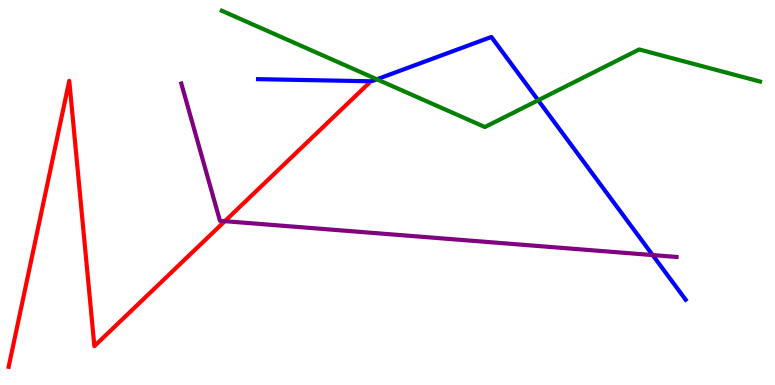[{'lines': ['blue', 'red'], 'intersections': []}, {'lines': ['green', 'red'], 'intersections': []}, {'lines': ['purple', 'red'], 'intersections': [{'x': 2.9, 'y': 4.26}]}, {'lines': ['blue', 'green'], 'intersections': [{'x': 4.86, 'y': 7.94}, {'x': 6.94, 'y': 7.4}]}, {'lines': ['blue', 'purple'], 'intersections': [{'x': 8.42, 'y': 3.37}]}, {'lines': ['green', 'purple'], 'intersections': []}]